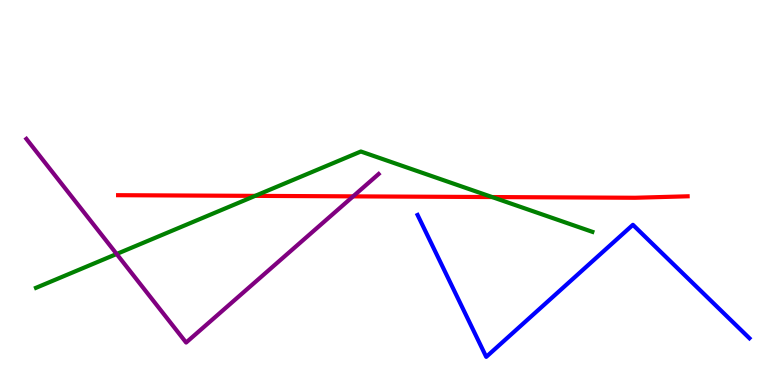[{'lines': ['blue', 'red'], 'intersections': []}, {'lines': ['green', 'red'], 'intersections': [{'x': 3.29, 'y': 4.91}, {'x': 6.35, 'y': 4.88}]}, {'lines': ['purple', 'red'], 'intersections': [{'x': 4.56, 'y': 4.9}]}, {'lines': ['blue', 'green'], 'intersections': []}, {'lines': ['blue', 'purple'], 'intersections': []}, {'lines': ['green', 'purple'], 'intersections': [{'x': 1.51, 'y': 3.4}]}]